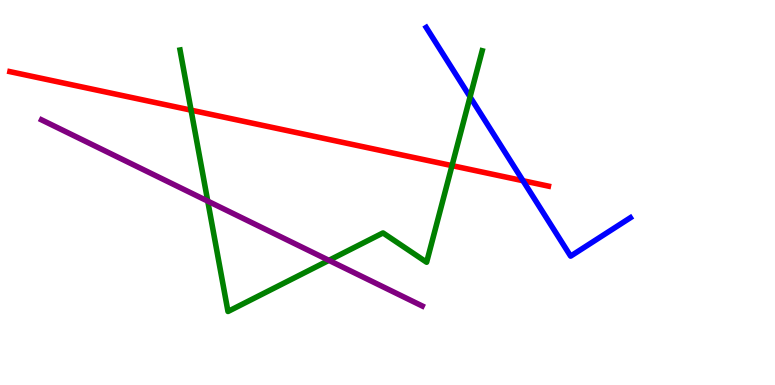[{'lines': ['blue', 'red'], 'intersections': [{'x': 6.75, 'y': 5.31}]}, {'lines': ['green', 'red'], 'intersections': [{'x': 2.47, 'y': 7.14}, {'x': 5.83, 'y': 5.7}]}, {'lines': ['purple', 'red'], 'intersections': []}, {'lines': ['blue', 'green'], 'intersections': [{'x': 6.07, 'y': 7.48}]}, {'lines': ['blue', 'purple'], 'intersections': []}, {'lines': ['green', 'purple'], 'intersections': [{'x': 2.68, 'y': 4.78}, {'x': 4.24, 'y': 3.24}]}]